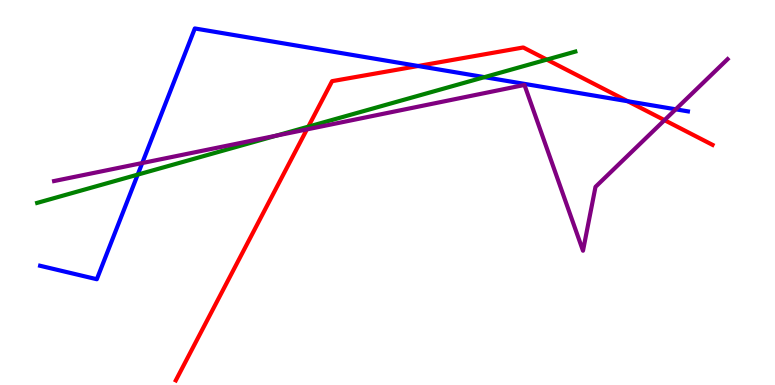[{'lines': ['blue', 'red'], 'intersections': [{'x': 5.4, 'y': 8.29}, {'x': 8.1, 'y': 7.37}]}, {'lines': ['green', 'red'], 'intersections': [{'x': 3.98, 'y': 6.71}, {'x': 7.06, 'y': 8.45}]}, {'lines': ['purple', 'red'], 'intersections': [{'x': 3.96, 'y': 6.64}, {'x': 8.57, 'y': 6.88}]}, {'lines': ['blue', 'green'], 'intersections': [{'x': 1.78, 'y': 5.46}, {'x': 6.25, 'y': 8.0}]}, {'lines': ['blue', 'purple'], 'intersections': [{'x': 1.84, 'y': 5.77}, {'x': 8.72, 'y': 7.16}]}, {'lines': ['green', 'purple'], 'intersections': [{'x': 3.57, 'y': 6.48}]}]